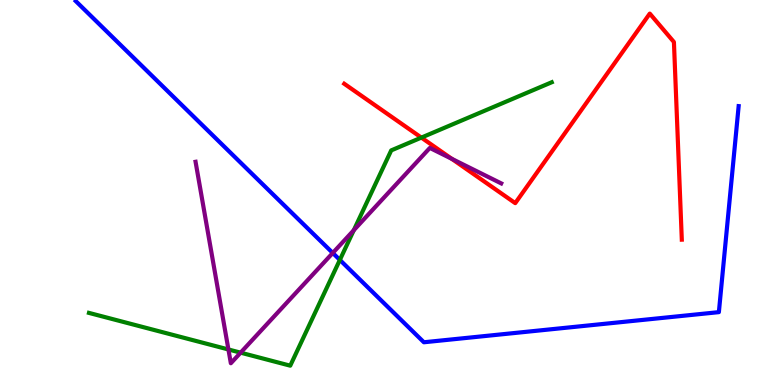[{'lines': ['blue', 'red'], 'intersections': []}, {'lines': ['green', 'red'], 'intersections': [{'x': 5.44, 'y': 6.43}]}, {'lines': ['purple', 'red'], 'intersections': [{'x': 5.83, 'y': 5.87}]}, {'lines': ['blue', 'green'], 'intersections': [{'x': 4.39, 'y': 3.25}]}, {'lines': ['blue', 'purple'], 'intersections': [{'x': 4.29, 'y': 3.43}]}, {'lines': ['green', 'purple'], 'intersections': [{'x': 2.95, 'y': 0.923}, {'x': 3.1, 'y': 0.84}, {'x': 4.56, 'y': 4.02}]}]